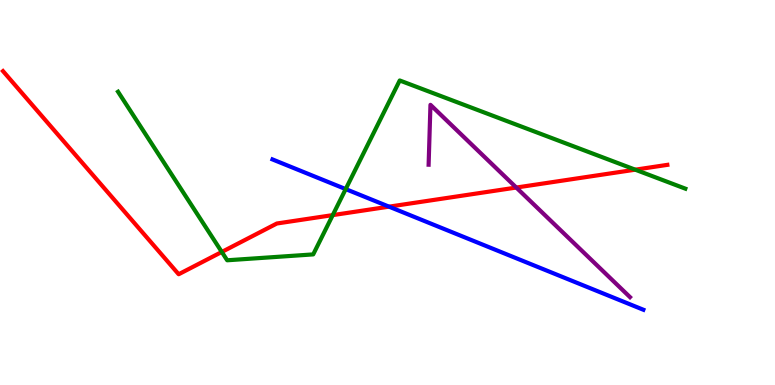[{'lines': ['blue', 'red'], 'intersections': [{'x': 5.02, 'y': 4.63}]}, {'lines': ['green', 'red'], 'intersections': [{'x': 2.86, 'y': 3.46}, {'x': 4.29, 'y': 4.41}, {'x': 8.2, 'y': 5.59}]}, {'lines': ['purple', 'red'], 'intersections': [{'x': 6.66, 'y': 5.13}]}, {'lines': ['blue', 'green'], 'intersections': [{'x': 4.46, 'y': 5.09}]}, {'lines': ['blue', 'purple'], 'intersections': []}, {'lines': ['green', 'purple'], 'intersections': []}]